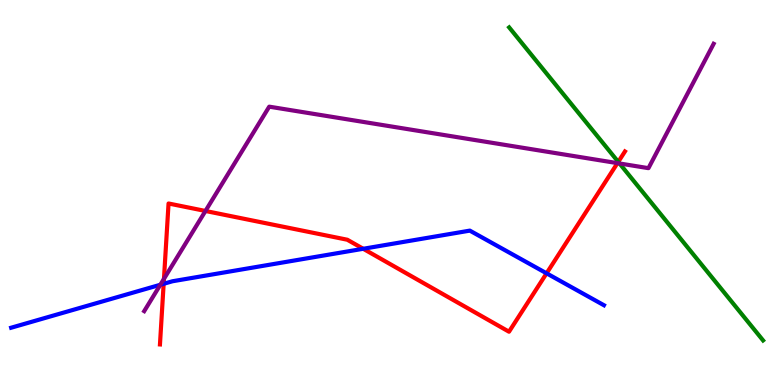[{'lines': ['blue', 'red'], 'intersections': [{'x': 2.11, 'y': 2.63}, {'x': 4.69, 'y': 3.54}, {'x': 7.05, 'y': 2.9}]}, {'lines': ['green', 'red'], 'intersections': [{'x': 7.98, 'y': 5.8}]}, {'lines': ['purple', 'red'], 'intersections': [{'x': 2.12, 'y': 2.76}, {'x': 2.65, 'y': 4.52}, {'x': 7.97, 'y': 5.76}]}, {'lines': ['blue', 'green'], 'intersections': []}, {'lines': ['blue', 'purple'], 'intersections': [{'x': 2.07, 'y': 2.6}]}, {'lines': ['green', 'purple'], 'intersections': [{'x': 7.99, 'y': 5.75}]}]